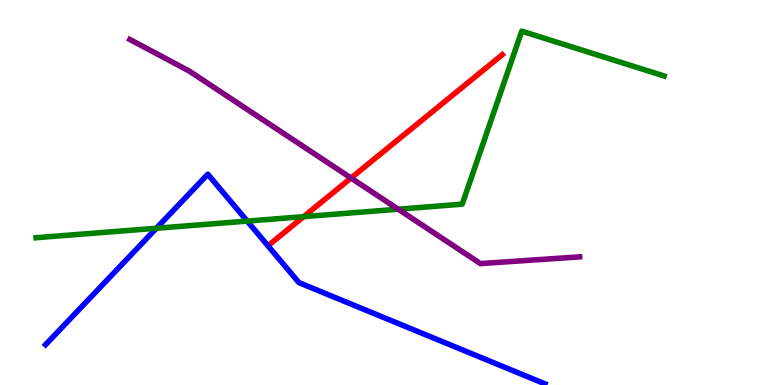[{'lines': ['blue', 'red'], 'intersections': []}, {'lines': ['green', 'red'], 'intersections': [{'x': 3.92, 'y': 4.37}]}, {'lines': ['purple', 'red'], 'intersections': [{'x': 4.53, 'y': 5.38}]}, {'lines': ['blue', 'green'], 'intersections': [{'x': 2.02, 'y': 4.07}, {'x': 3.19, 'y': 4.26}]}, {'lines': ['blue', 'purple'], 'intersections': []}, {'lines': ['green', 'purple'], 'intersections': [{'x': 5.14, 'y': 4.57}]}]